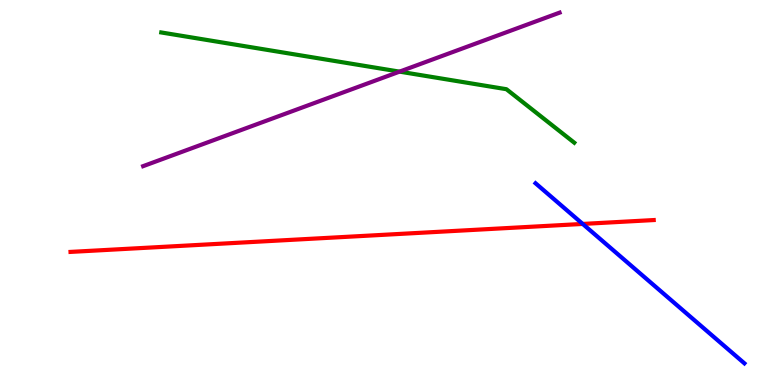[{'lines': ['blue', 'red'], 'intersections': [{'x': 7.52, 'y': 4.18}]}, {'lines': ['green', 'red'], 'intersections': []}, {'lines': ['purple', 'red'], 'intersections': []}, {'lines': ['blue', 'green'], 'intersections': []}, {'lines': ['blue', 'purple'], 'intersections': []}, {'lines': ['green', 'purple'], 'intersections': [{'x': 5.16, 'y': 8.14}]}]